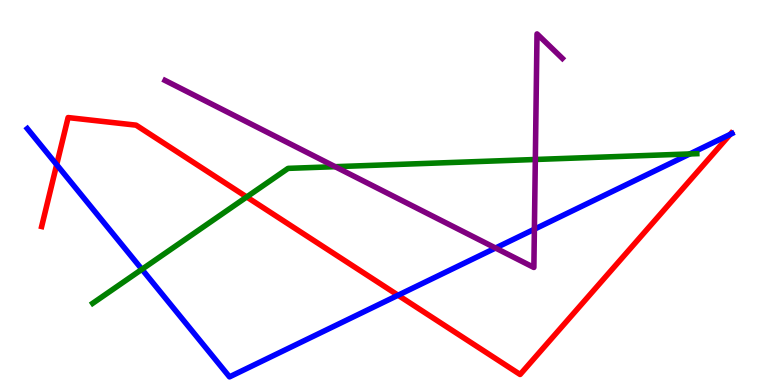[{'lines': ['blue', 'red'], 'intersections': [{'x': 0.731, 'y': 5.72}, {'x': 5.14, 'y': 2.33}, {'x': 9.42, 'y': 6.51}]}, {'lines': ['green', 'red'], 'intersections': [{'x': 3.18, 'y': 4.88}]}, {'lines': ['purple', 'red'], 'intersections': []}, {'lines': ['blue', 'green'], 'intersections': [{'x': 1.83, 'y': 3.0}, {'x': 8.9, 'y': 6.0}]}, {'lines': ['blue', 'purple'], 'intersections': [{'x': 6.39, 'y': 3.56}, {'x': 6.9, 'y': 4.05}]}, {'lines': ['green', 'purple'], 'intersections': [{'x': 4.32, 'y': 5.67}, {'x': 6.91, 'y': 5.86}]}]